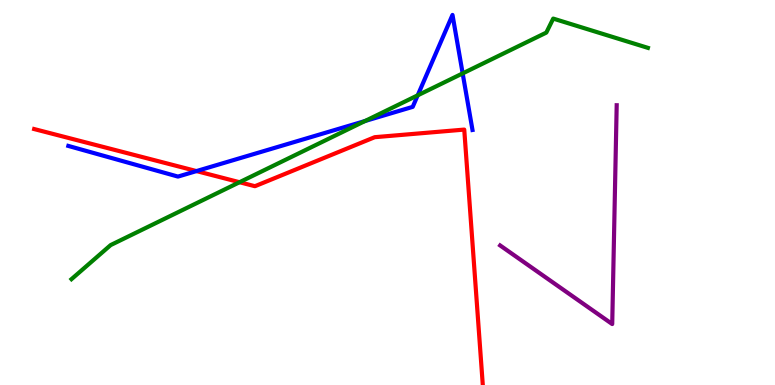[{'lines': ['blue', 'red'], 'intersections': [{'x': 2.54, 'y': 5.56}]}, {'lines': ['green', 'red'], 'intersections': [{'x': 3.09, 'y': 5.27}]}, {'lines': ['purple', 'red'], 'intersections': []}, {'lines': ['blue', 'green'], 'intersections': [{'x': 4.71, 'y': 6.86}, {'x': 5.39, 'y': 7.52}, {'x': 5.97, 'y': 8.09}]}, {'lines': ['blue', 'purple'], 'intersections': []}, {'lines': ['green', 'purple'], 'intersections': []}]